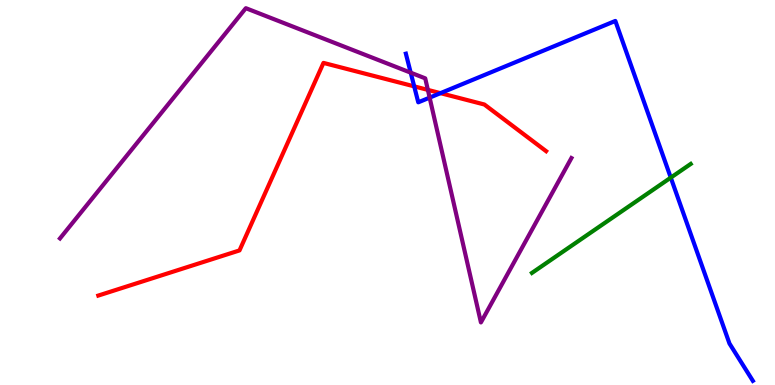[{'lines': ['blue', 'red'], 'intersections': [{'x': 5.34, 'y': 7.76}, {'x': 5.68, 'y': 7.58}]}, {'lines': ['green', 'red'], 'intersections': []}, {'lines': ['purple', 'red'], 'intersections': [{'x': 5.52, 'y': 7.67}]}, {'lines': ['blue', 'green'], 'intersections': [{'x': 8.66, 'y': 5.39}]}, {'lines': ['blue', 'purple'], 'intersections': [{'x': 5.3, 'y': 8.11}, {'x': 5.54, 'y': 7.46}]}, {'lines': ['green', 'purple'], 'intersections': []}]